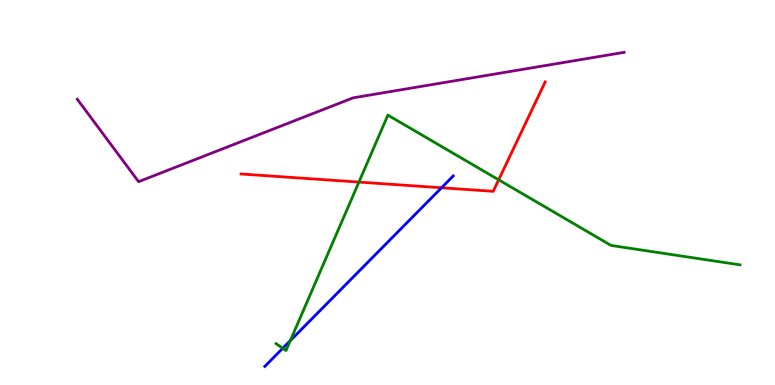[{'lines': ['blue', 'red'], 'intersections': [{'x': 5.7, 'y': 5.12}]}, {'lines': ['green', 'red'], 'intersections': [{'x': 4.63, 'y': 5.27}, {'x': 6.43, 'y': 5.33}]}, {'lines': ['purple', 'red'], 'intersections': []}, {'lines': ['blue', 'green'], 'intersections': [{'x': 3.65, 'y': 0.954}, {'x': 3.75, 'y': 1.15}]}, {'lines': ['blue', 'purple'], 'intersections': []}, {'lines': ['green', 'purple'], 'intersections': []}]